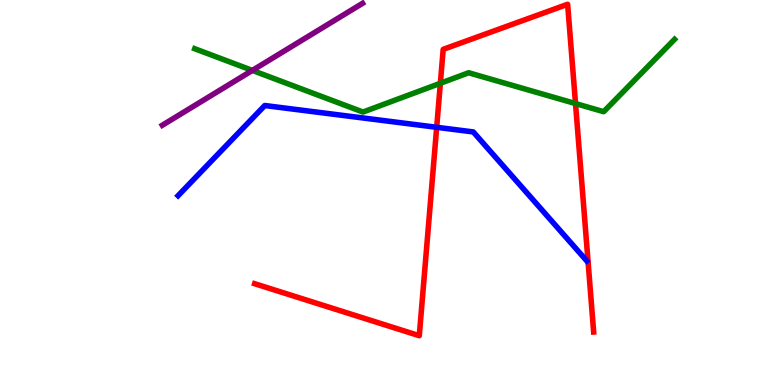[{'lines': ['blue', 'red'], 'intersections': [{'x': 5.63, 'y': 6.69}]}, {'lines': ['green', 'red'], 'intersections': [{'x': 5.68, 'y': 7.84}, {'x': 7.43, 'y': 7.31}]}, {'lines': ['purple', 'red'], 'intersections': []}, {'lines': ['blue', 'green'], 'intersections': []}, {'lines': ['blue', 'purple'], 'intersections': []}, {'lines': ['green', 'purple'], 'intersections': [{'x': 3.26, 'y': 8.17}]}]